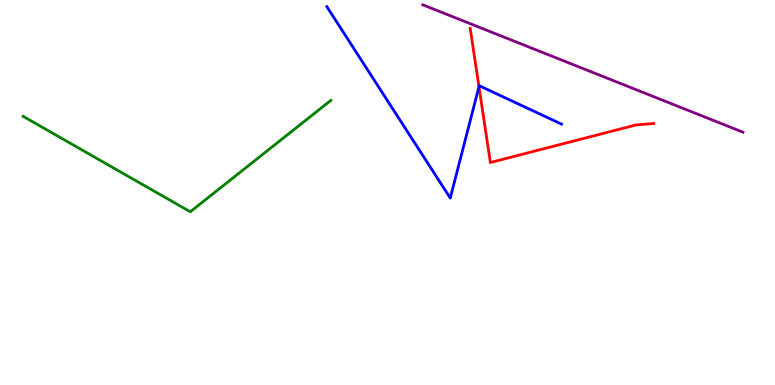[{'lines': ['blue', 'red'], 'intersections': [{'x': 6.18, 'y': 7.75}]}, {'lines': ['green', 'red'], 'intersections': []}, {'lines': ['purple', 'red'], 'intersections': []}, {'lines': ['blue', 'green'], 'intersections': []}, {'lines': ['blue', 'purple'], 'intersections': []}, {'lines': ['green', 'purple'], 'intersections': []}]